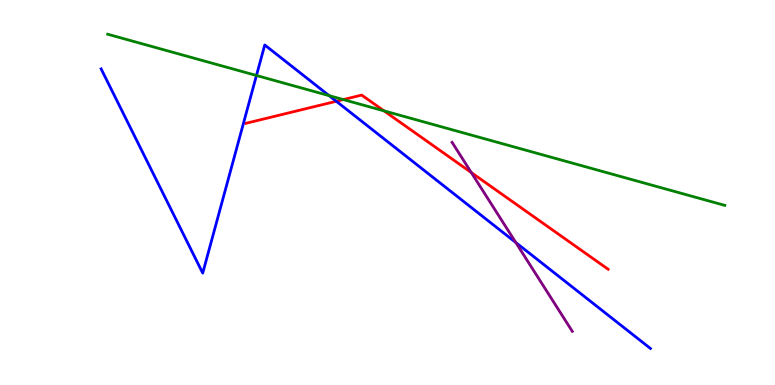[{'lines': ['blue', 'red'], 'intersections': [{'x': 4.34, 'y': 7.37}]}, {'lines': ['green', 'red'], 'intersections': [{'x': 4.43, 'y': 7.41}, {'x': 4.96, 'y': 7.12}]}, {'lines': ['purple', 'red'], 'intersections': [{'x': 6.08, 'y': 5.52}]}, {'lines': ['blue', 'green'], 'intersections': [{'x': 3.31, 'y': 8.04}, {'x': 4.25, 'y': 7.52}]}, {'lines': ['blue', 'purple'], 'intersections': [{'x': 6.66, 'y': 3.7}]}, {'lines': ['green', 'purple'], 'intersections': []}]